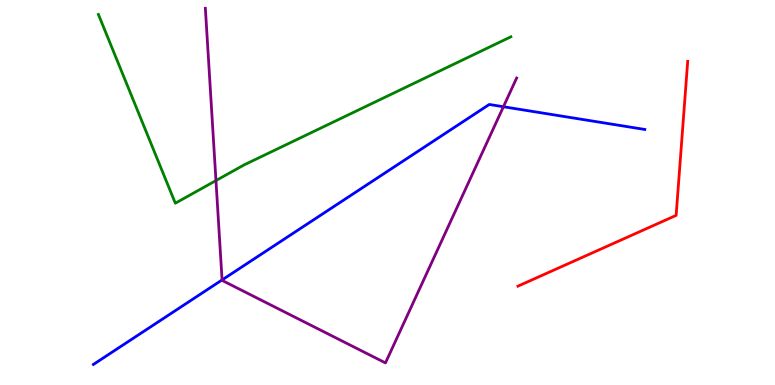[{'lines': ['blue', 'red'], 'intersections': []}, {'lines': ['green', 'red'], 'intersections': []}, {'lines': ['purple', 'red'], 'intersections': []}, {'lines': ['blue', 'green'], 'intersections': []}, {'lines': ['blue', 'purple'], 'intersections': [{'x': 2.87, 'y': 2.73}, {'x': 6.5, 'y': 7.23}]}, {'lines': ['green', 'purple'], 'intersections': [{'x': 2.79, 'y': 5.31}]}]